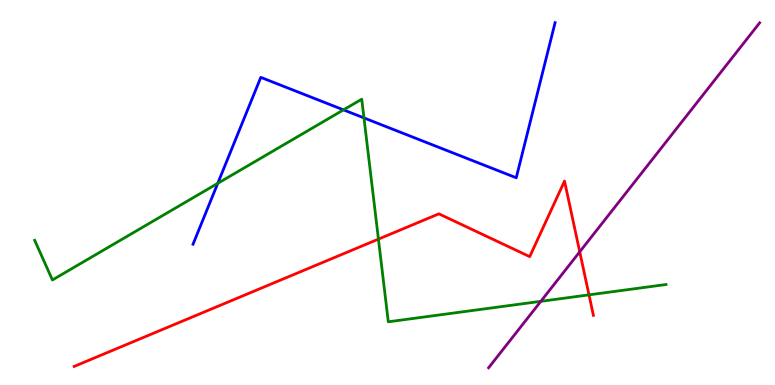[{'lines': ['blue', 'red'], 'intersections': []}, {'lines': ['green', 'red'], 'intersections': [{'x': 4.88, 'y': 3.79}, {'x': 7.6, 'y': 2.34}]}, {'lines': ['purple', 'red'], 'intersections': [{'x': 7.48, 'y': 3.46}]}, {'lines': ['blue', 'green'], 'intersections': [{'x': 2.81, 'y': 5.24}, {'x': 4.43, 'y': 7.15}, {'x': 4.7, 'y': 6.94}]}, {'lines': ['blue', 'purple'], 'intersections': []}, {'lines': ['green', 'purple'], 'intersections': [{'x': 6.98, 'y': 2.17}]}]